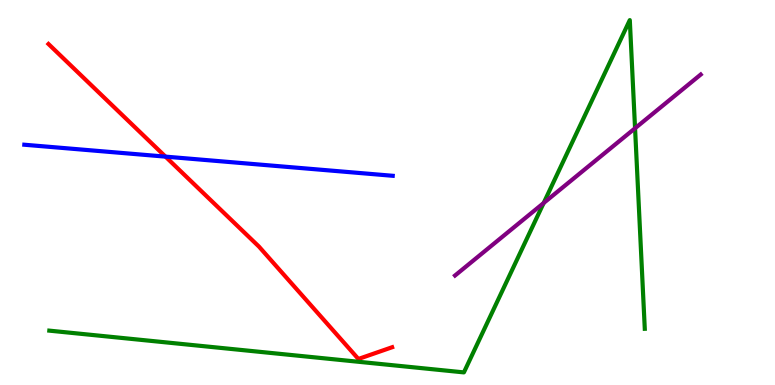[{'lines': ['blue', 'red'], 'intersections': [{'x': 2.14, 'y': 5.93}]}, {'lines': ['green', 'red'], 'intersections': []}, {'lines': ['purple', 'red'], 'intersections': []}, {'lines': ['blue', 'green'], 'intersections': []}, {'lines': ['blue', 'purple'], 'intersections': []}, {'lines': ['green', 'purple'], 'intersections': [{'x': 7.02, 'y': 4.73}, {'x': 8.19, 'y': 6.67}]}]